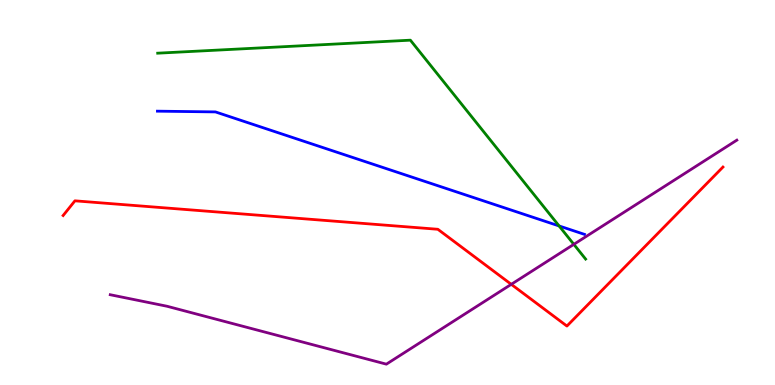[{'lines': ['blue', 'red'], 'intersections': []}, {'lines': ['green', 'red'], 'intersections': []}, {'lines': ['purple', 'red'], 'intersections': [{'x': 6.6, 'y': 2.61}]}, {'lines': ['blue', 'green'], 'intersections': [{'x': 7.21, 'y': 4.13}]}, {'lines': ['blue', 'purple'], 'intersections': []}, {'lines': ['green', 'purple'], 'intersections': [{'x': 7.4, 'y': 3.65}]}]